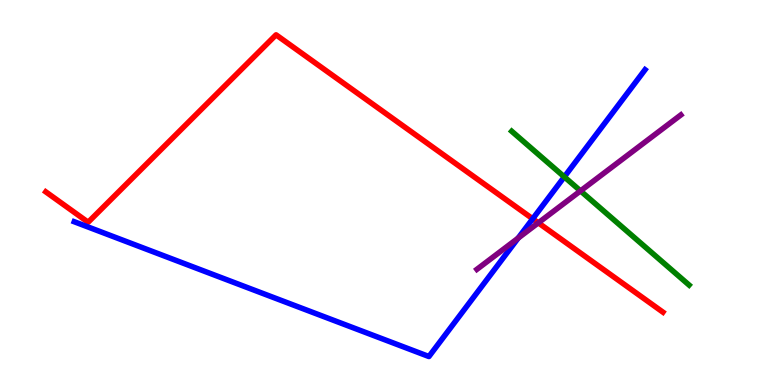[{'lines': ['blue', 'red'], 'intersections': [{'x': 6.87, 'y': 4.32}]}, {'lines': ['green', 'red'], 'intersections': []}, {'lines': ['purple', 'red'], 'intersections': [{'x': 6.95, 'y': 4.21}]}, {'lines': ['blue', 'green'], 'intersections': [{'x': 7.28, 'y': 5.41}]}, {'lines': ['blue', 'purple'], 'intersections': [{'x': 6.69, 'y': 3.82}]}, {'lines': ['green', 'purple'], 'intersections': [{'x': 7.49, 'y': 5.04}]}]